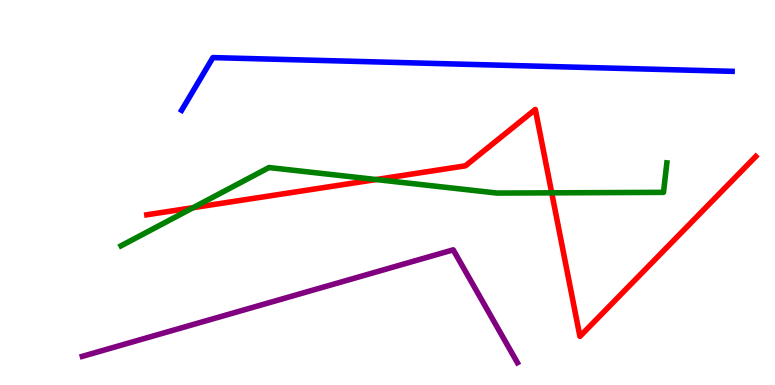[{'lines': ['blue', 'red'], 'intersections': []}, {'lines': ['green', 'red'], 'intersections': [{'x': 2.49, 'y': 4.61}, {'x': 4.85, 'y': 5.34}, {'x': 7.12, 'y': 4.99}]}, {'lines': ['purple', 'red'], 'intersections': []}, {'lines': ['blue', 'green'], 'intersections': []}, {'lines': ['blue', 'purple'], 'intersections': []}, {'lines': ['green', 'purple'], 'intersections': []}]